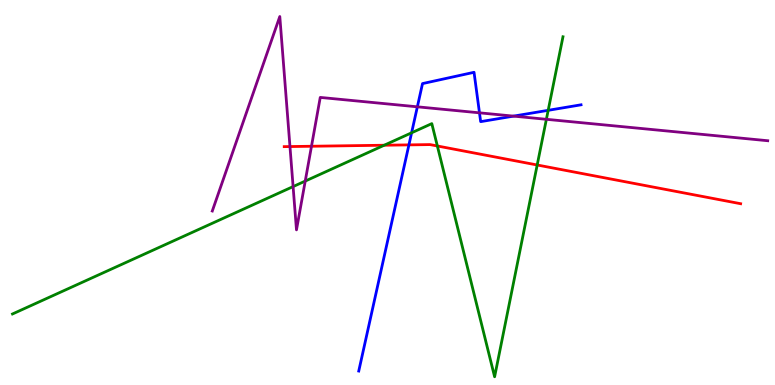[{'lines': ['blue', 'red'], 'intersections': [{'x': 5.28, 'y': 6.24}]}, {'lines': ['green', 'red'], 'intersections': [{'x': 4.96, 'y': 6.23}, {'x': 5.64, 'y': 6.21}, {'x': 6.93, 'y': 5.71}]}, {'lines': ['purple', 'red'], 'intersections': [{'x': 3.74, 'y': 6.19}, {'x': 4.02, 'y': 6.2}]}, {'lines': ['blue', 'green'], 'intersections': [{'x': 5.31, 'y': 6.55}, {'x': 7.07, 'y': 7.13}]}, {'lines': ['blue', 'purple'], 'intersections': [{'x': 5.39, 'y': 7.23}, {'x': 6.19, 'y': 7.07}, {'x': 6.63, 'y': 6.98}]}, {'lines': ['green', 'purple'], 'intersections': [{'x': 3.78, 'y': 5.15}, {'x': 3.94, 'y': 5.3}, {'x': 7.05, 'y': 6.9}]}]